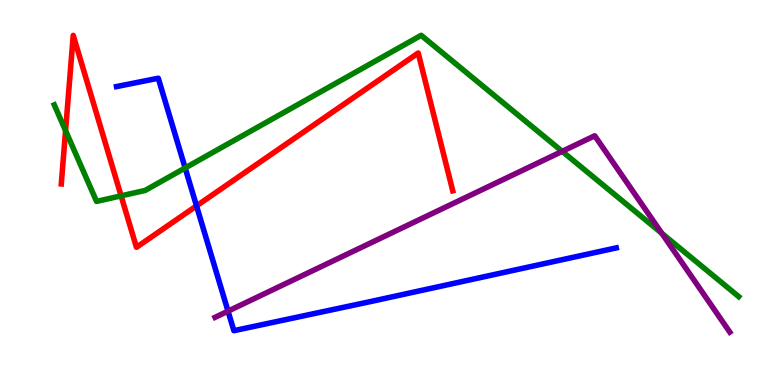[{'lines': ['blue', 'red'], 'intersections': [{'x': 2.54, 'y': 4.65}]}, {'lines': ['green', 'red'], 'intersections': [{'x': 0.846, 'y': 6.61}, {'x': 1.56, 'y': 4.91}]}, {'lines': ['purple', 'red'], 'intersections': []}, {'lines': ['blue', 'green'], 'intersections': [{'x': 2.39, 'y': 5.64}]}, {'lines': ['blue', 'purple'], 'intersections': [{'x': 2.94, 'y': 1.92}]}, {'lines': ['green', 'purple'], 'intersections': [{'x': 7.25, 'y': 6.07}, {'x': 8.54, 'y': 3.94}]}]